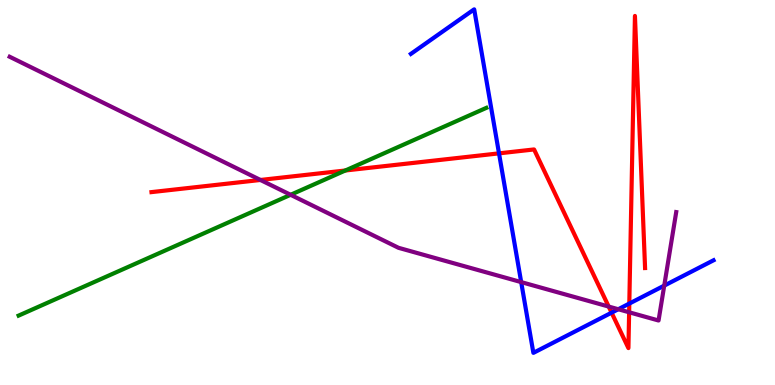[{'lines': ['blue', 'red'], 'intersections': [{'x': 6.44, 'y': 6.02}, {'x': 7.89, 'y': 1.88}, {'x': 8.12, 'y': 2.12}]}, {'lines': ['green', 'red'], 'intersections': [{'x': 4.46, 'y': 5.57}]}, {'lines': ['purple', 'red'], 'intersections': [{'x': 3.36, 'y': 5.33}, {'x': 7.85, 'y': 2.04}, {'x': 8.12, 'y': 1.89}]}, {'lines': ['blue', 'green'], 'intersections': []}, {'lines': ['blue', 'purple'], 'intersections': [{'x': 6.72, 'y': 2.67}, {'x': 7.98, 'y': 1.97}, {'x': 8.57, 'y': 2.58}]}, {'lines': ['green', 'purple'], 'intersections': [{'x': 3.75, 'y': 4.94}]}]